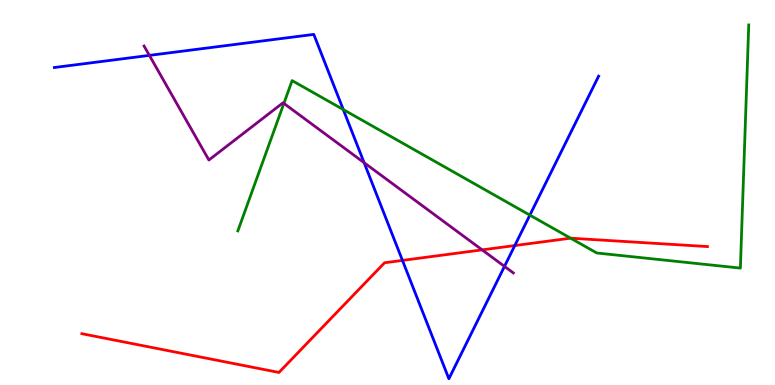[{'lines': ['blue', 'red'], 'intersections': [{'x': 5.19, 'y': 3.24}, {'x': 6.64, 'y': 3.62}]}, {'lines': ['green', 'red'], 'intersections': [{'x': 7.36, 'y': 3.81}]}, {'lines': ['purple', 'red'], 'intersections': [{'x': 6.22, 'y': 3.51}]}, {'lines': ['blue', 'green'], 'intersections': [{'x': 4.43, 'y': 7.15}, {'x': 6.84, 'y': 4.41}]}, {'lines': ['blue', 'purple'], 'intersections': [{'x': 1.93, 'y': 8.56}, {'x': 4.7, 'y': 5.77}, {'x': 6.51, 'y': 3.08}]}, {'lines': ['green', 'purple'], 'intersections': [{'x': 3.66, 'y': 7.31}]}]